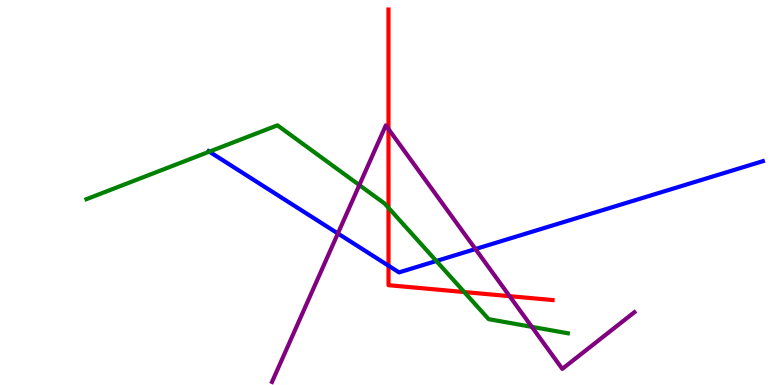[{'lines': ['blue', 'red'], 'intersections': [{'x': 5.01, 'y': 3.1}]}, {'lines': ['green', 'red'], 'intersections': [{'x': 5.01, 'y': 4.6}, {'x': 5.99, 'y': 2.41}]}, {'lines': ['purple', 'red'], 'intersections': [{'x': 5.01, 'y': 6.65}, {'x': 6.58, 'y': 2.31}]}, {'lines': ['blue', 'green'], 'intersections': [{'x': 2.7, 'y': 6.06}, {'x': 5.63, 'y': 3.22}]}, {'lines': ['blue', 'purple'], 'intersections': [{'x': 4.36, 'y': 3.94}, {'x': 6.13, 'y': 3.53}]}, {'lines': ['green', 'purple'], 'intersections': [{'x': 4.64, 'y': 5.19}, {'x': 6.86, 'y': 1.51}]}]